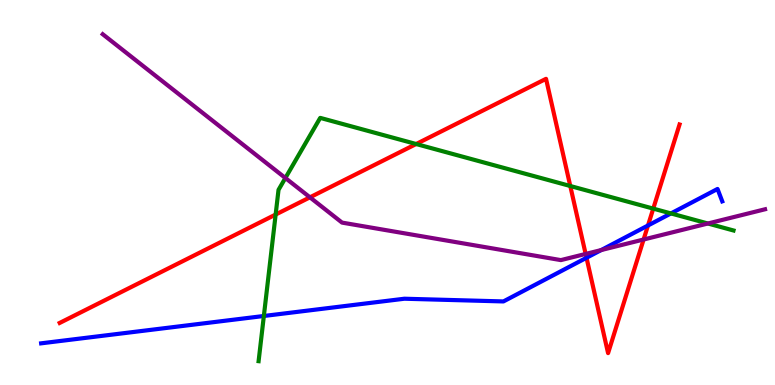[{'lines': ['blue', 'red'], 'intersections': [{'x': 7.57, 'y': 3.3}, {'x': 8.36, 'y': 4.14}]}, {'lines': ['green', 'red'], 'intersections': [{'x': 3.56, 'y': 4.43}, {'x': 5.37, 'y': 6.26}, {'x': 7.36, 'y': 5.17}, {'x': 8.43, 'y': 4.58}]}, {'lines': ['purple', 'red'], 'intersections': [{'x': 4.0, 'y': 4.87}, {'x': 7.56, 'y': 3.4}, {'x': 8.3, 'y': 3.78}]}, {'lines': ['blue', 'green'], 'intersections': [{'x': 3.4, 'y': 1.79}, {'x': 8.66, 'y': 4.46}]}, {'lines': ['blue', 'purple'], 'intersections': [{'x': 7.76, 'y': 3.5}]}, {'lines': ['green', 'purple'], 'intersections': [{'x': 3.68, 'y': 5.38}, {'x': 9.13, 'y': 4.19}]}]